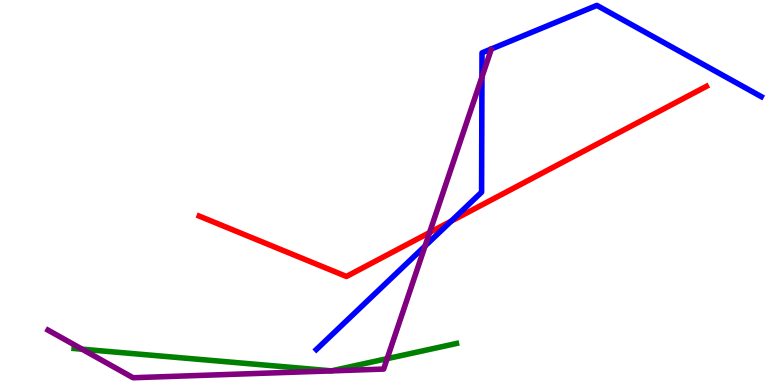[{'lines': ['blue', 'red'], 'intersections': [{'x': 5.82, 'y': 4.26}]}, {'lines': ['green', 'red'], 'intersections': []}, {'lines': ['purple', 'red'], 'intersections': [{'x': 5.54, 'y': 3.96}]}, {'lines': ['blue', 'green'], 'intersections': []}, {'lines': ['blue', 'purple'], 'intersections': [{'x': 5.48, 'y': 3.61}, {'x': 6.22, 'y': 8.0}]}, {'lines': ['green', 'purple'], 'intersections': [{'x': 1.06, 'y': 0.93}, {'x': 5.0, 'y': 0.684}]}]